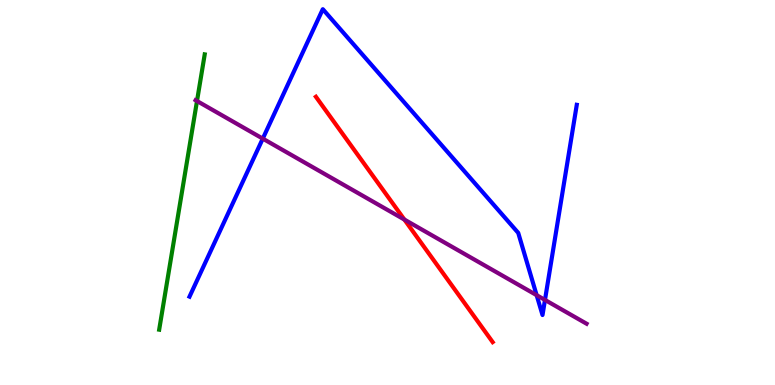[{'lines': ['blue', 'red'], 'intersections': []}, {'lines': ['green', 'red'], 'intersections': []}, {'lines': ['purple', 'red'], 'intersections': [{'x': 5.22, 'y': 4.3}]}, {'lines': ['blue', 'green'], 'intersections': []}, {'lines': ['blue', 'purple'], 'intersections': [{'x': 3.39, 'y': 6.4}, {'x': 6.92, 'y': 2.33}, {'x': 7.03, 'y': 2.21}]}, {'lines': ['green', 'purple'], 'intersections': [{'x': 2.54, 'y': 7.38}]}]